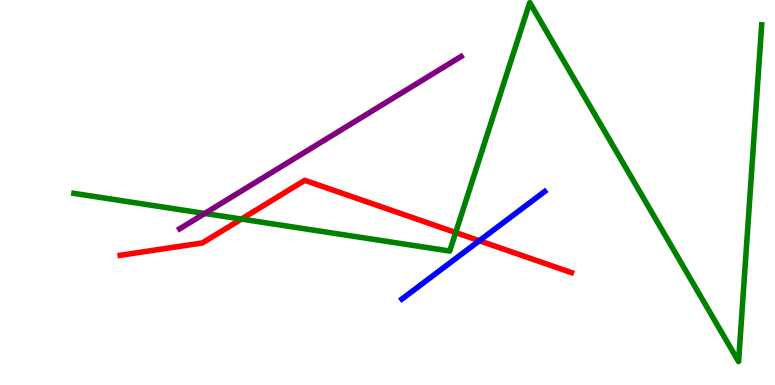[{'lines': ['blue', 'red'], 'intersections': [{'x': 6.18, 'y': 3.75}]}, {'lines': ['green', 'red'], 'intersections': [{'x': 3.12, 'y': 4.31}, {'x': 5.88, 'y': 3.96}]}, {'lines': ['purple', 'red'], 'intersections': []}, {'lines': ['blue', 'green'], 'intersections': []}, {'lines': ['blue', 'purple'], 'intersections': []}, {'lines': ['green', 'purple'], 'intersections': [{'x': 2.64, 'y': 4.46}]}]